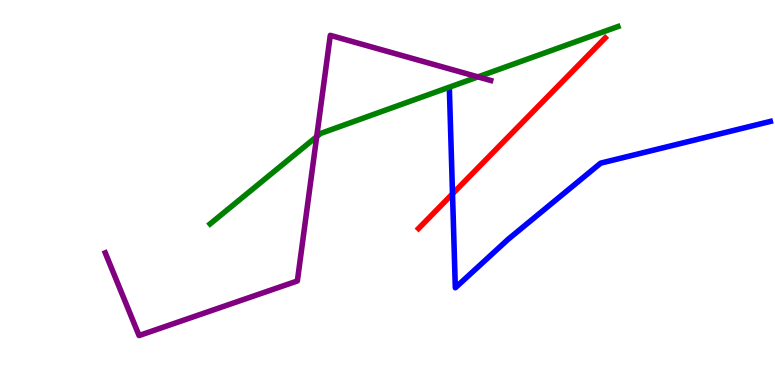[{'lines': ['blue', 'red'], 'intersections': [{'x': 5.84, 'y': 4.97}]}, {'lines': ['green', 'red'], 'intersections': []}, {'lines': ['purple', 'red'], 'intersections': []}, {'lines': ['blue', 'green'], 'intersections': []}, {'lines': ['blue', 'purple'], 'intersections': []}, {'lines': ['green', 'purple'], 'intersections': [{'x': 4.09, 'y': 6.45}, {'x': 6.17, 'y': 8.0}]}]